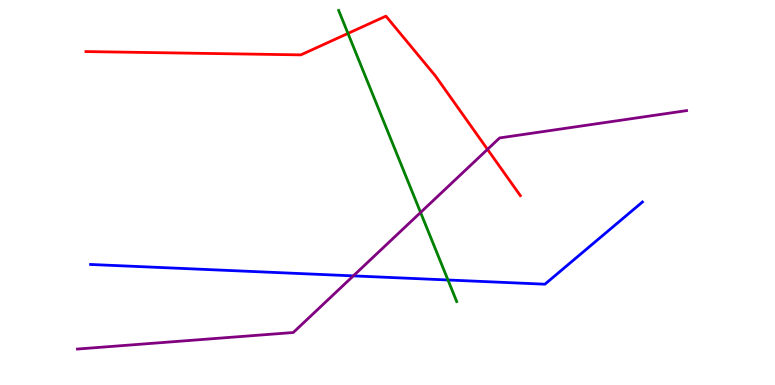[{'lines': ['blue', 'red'], 'intersections': []}, {'lines': ['green', 'red'], 'intersections': [{'x': 4.49, 'y': 9.13}]}, {'lines': ['purple', 'red'], 'intersections': [{'x': 6.29, 'y': 6.12}]}, {'lines': ['blue', 'green'], 'intersections': [{'x': 5.78, 'y': 2.73}]}, {'lines': ['blue', 'purple'], 'intersections': [{'x': 4.56, 'y': 2.83}]}, {'lines': ['green', 'purple'], 'intersections': [{'x': 5.43, 'y': 4.48}]}]